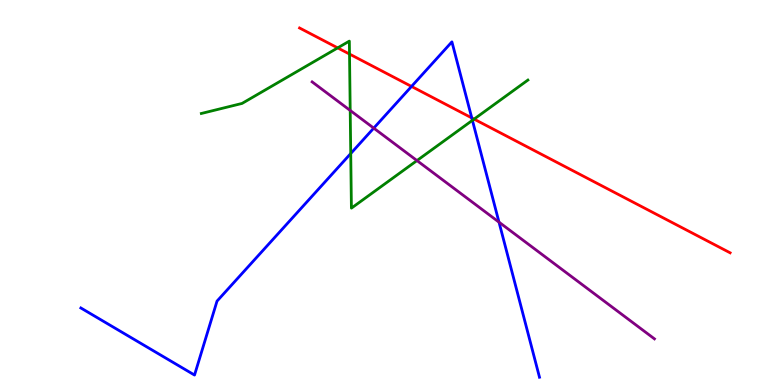[{'lines': ['blue', 'red'], 'intersections': [{'x': 5.31, 'y': 7.75}, {'x': 6.09, 'y': 6.94}]}, {'lines': ['green', 'red'], 'intersections': [{'x': 4.36, 'y': 8.76}, {'x': 4.51, 'y': 8.6}, {'x': 6.12, 'y': 6.91}]}, {'lines': ['purple', 'red'], 'intersections': []}, {'lines': ['blue', 'green'], 'intersections': [{'x': 4.53, 'y': 6.01}, {'x': 6.1, 'y': 6.87}]}, {'lines': ['blue', 'purple'], 'intersections': [{'x': 4.82, 'y': 6.67}, {'x': 6.44, 'y': 4.23}]}, {'lines': ['green', 'purple'], 'intersections': [{'x': 4.52, 'y': 7.13}, {'x': 5.38, 'y': 5.83}]}]